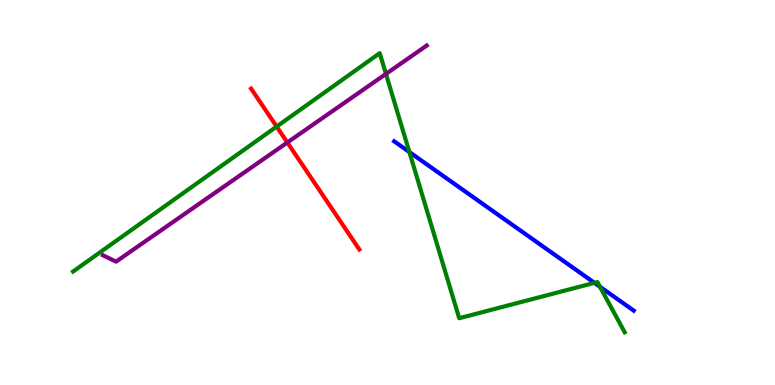[{'lines': ['blue', 'red'], 'intersections': []}, {'lines': ['green', 'red'], 'intersections': [{'x': 3.57, 'y': 6.71}]}, {'lines': ['purple', 'red'], 'intersections': [{'x': 3.71, 'y': 6.3}]}, {'lines': ['blue', 'green'], 'intersections': [{'x': 5.28, 'y': 6.05}, {'x': 7.67, 'y': 2.65}, {'x': 7.74, 'y': 2.55}]}, {'lines': ['blue', 'purple'], 'intersections': []}, {'lines': ['green', 'purple'], 'intersections': [{'x': 4.98, 'y': 8.08}]}]